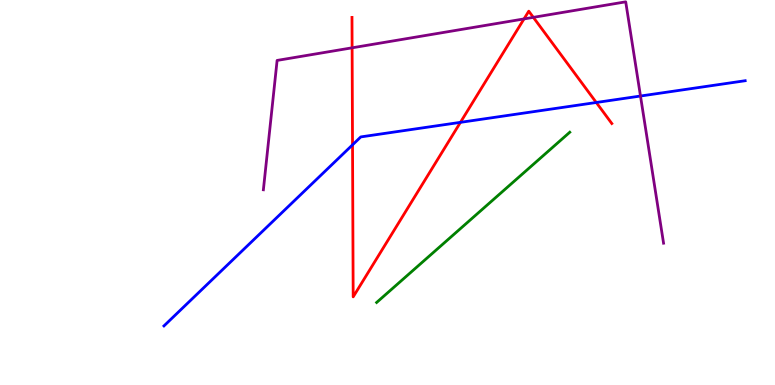[{'lines': ['blue', 'red'], 'intersections': [{'x': 4.55, 'y': 6.24}, {'x': 5.94, 'y': 6.82}, {'x': 7.69, 'y': 7.34}]}, {'lines': ['green', 'red'], 'intersections': []}, {'lines': ['purple', 'red'], 'intersections': [{'x': 4.54, 'y': 8.76}, {'x': 6.76, 'y': 9.51}, {'x': 6.88, 'y': 9.55}]}, {'lines': ['blue', 'green'], 'intersections': []}, {'lines': ['blue', 'purple'], 'intersections': [{'x': 8.26, 'y': 7.51}]}, {'lines': ['green', 'purple'], 'intersections': []}]